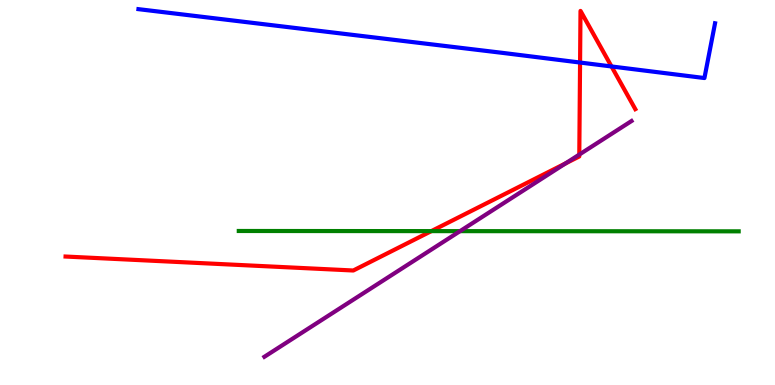[{'lines': ['blue', 'red'], 'intersections': [{'x': 7.48, 'y': 8.38}, {'x': 7.89, 'y': 8.27}]}, {'lines': ['green', 'red'], 'intersections': [{'x': 5.57, 'y': 4.0}]}, {'lines': ['purple', 'red'], 'intersections': [{'x': 7.3, 'y': 5.76}, {'x': 7.47, 'y': 5.99}]}, {'lines': ['blue', 'green'], 'intersections': []}, {'lines': ['blue', 'purple'], 'intersections': []}, {'lines': ['green', 'purple'], 'intersections': [{'x': 5.94, 'y': 4.0}]}]